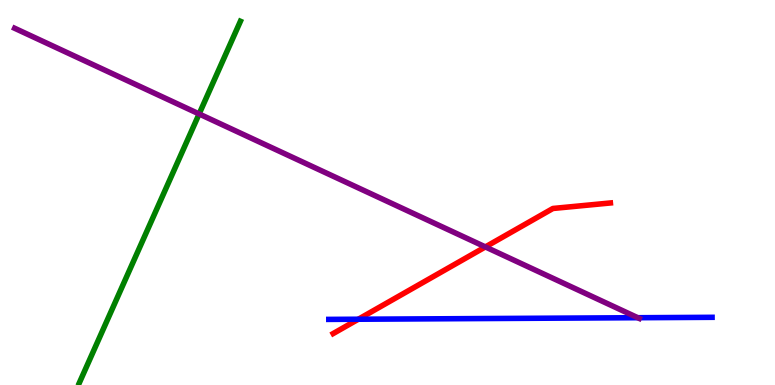[{'lines': ['blue', 'red'], 'intersections': [{'x': 4.62, 'y': 1.71}]}, {'lines': ['green', 'red'], 'intersections': []}, {'lines': ['purple', 'red'], 'intersections': [{'x': 6.26, 'y': 3.59}]}, {'lines': ['blue', 'green'], 'intersections': []}, {'lines': ['blue', 'purple'], 'intersections': [{'x': 8.23, 'y': 1.75}]}, {'lines': ['green', 'purple'], 'intersections': [{'x': 2.57, 'y': 7.04}]}]